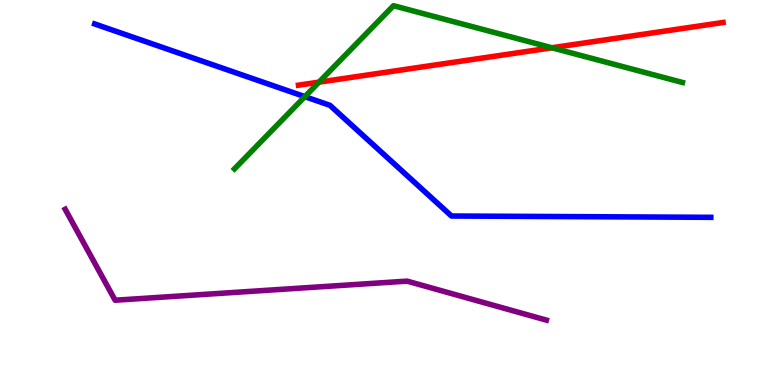[{'lines': ['blue', 'red'], 'intersections': []}, {'lines': ['green', 'red'], 'intersections': [{'x': 4.12, 'y': 7.87}, {'x': 7.12, 'y': 8.76}]}, {'lines': ['purple', 'red'], 'intersections': []}, {'lines': ['blue', 'green'], 'intersections': [{'x': 3.93, 'y': 7.49}]}, {'lines': ['blue', 'purple'], 'intersections': []}, {'lines': ['green', 'purple'], 'intersections': []}]